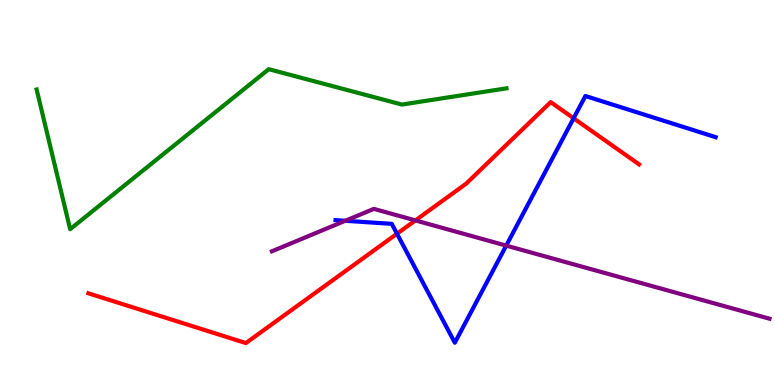[{'lines': ['blue', 'red'], 'intersections': [{'x': 5.12, 'y': 3.93}, {'x': 7.4, 'y': 6.93}]}, {'lines': ['green', 'red'], 'intersections': []}, {'lines': ['purple', 'red'], 'intersections': [{'x': 5.36, 'y': 4.28}]}, {'lines': ['blue', 'green'], 'intersections': []}, {'lines': ['blue', 'purple'], 'intersections': [{'x': 4.45, 'y': 4.27}, {'x': 6.53, 'y': 3.62}]}, {'lines': ['green', 'purple'], 'intersections': []}]